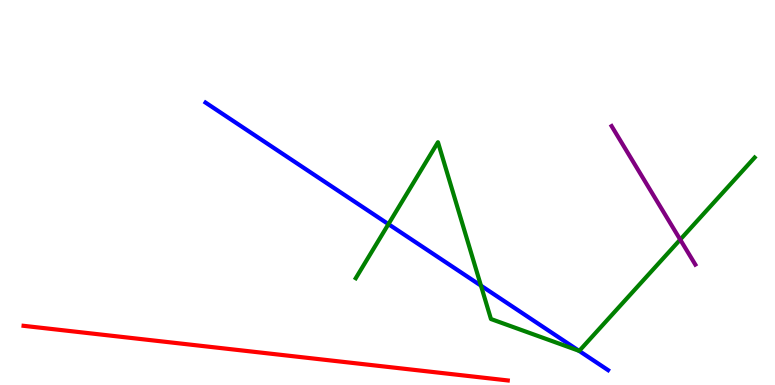[{'lines': ['blue', 'red'], 'intersections': []}, {'lines': ['green', 'red'], 'intersections': []}, {'lines': ['purple', 'red'], 'intersections': []}, {'lines': ['blue', 'green'], 'intersections': [{'x': 5.01, 'y': 4.18}, {'x': 6.21, 'y': 2.58}, {'x': 7.47, 'y': 0.889}]}, {'lines': ['blue', 'purple'], 'intersections': []}, {'lines': ['green', 'purple'], 'intersections': [{'x': 8.78, 'y': 3.78}]}]